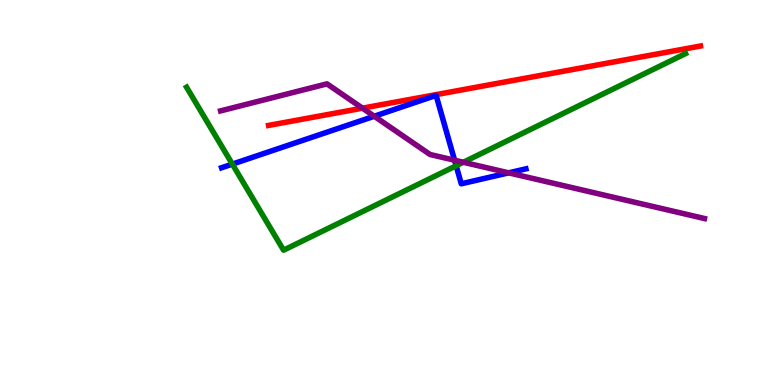[{'lines': ['blue', 'red'], 'intersections': []}, {'lines': ['green', 'red'], 'intersections': []}, {'lines': ['purple', 'red'], 'intersections': [{'x': 4.68, 'y': 7.19}]}, {'lines': ['blue', 'green'], 'intersections': [{'x': 3.0, 'y': 5.74}, {'x': 5.89, 'y': 5.69}]}, {'lines': ['blue', 'purple'], 'intersections': [{'x': 4.83, 'y': 6.98}, {'x': 5.87, 'y': 5.84}, {'x': 6.56, 'y': 5.51}]}, {'lines': ['green', 'purple'], 'intersections': [{'x': 5.98, 'y': 5.79}]}]